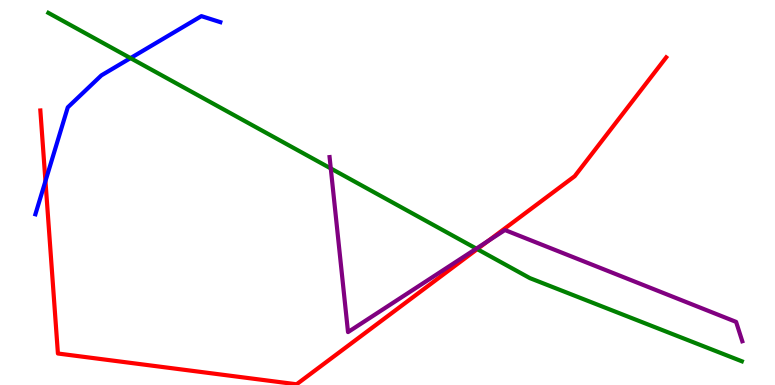[{'lines': ['blue', 'red'], 'intersections': [{'x': 0.586, 'y': 5.3}]}, {'lines': ['green', 'red'], 'intersections': [{'x': 6.16, 'y': 3.53}]}, {'lines': ['purple', 'red'], 'intersections': [{'x': 6.3, 'y': 3.74}]}, {'lines': ['blue', 'green'], 'intersections': [{'x': 1.68, 'y': 8.49}]}, {'lines': ['blue', 'purple'], 'intersections': []}, {'lines': ['green', 'purple'], 'intersections': [{'x': 4.27, 'y': 5.62}, {'x': 6.15, 'y': 3.54}]}]